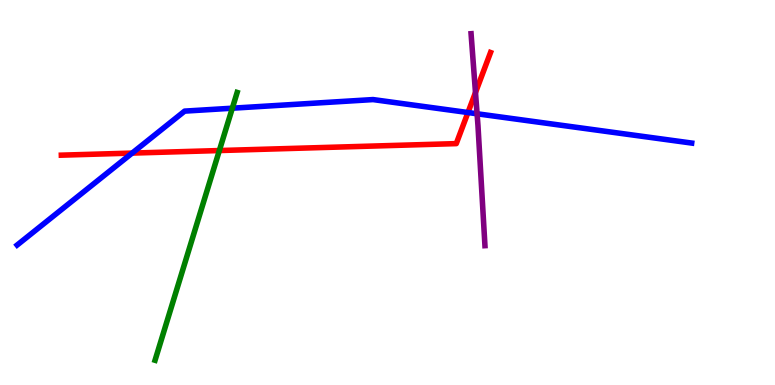[{'lines': ['blue', 'red'], 'intersections': [{'x': 1.71, 'y': 6.02}, {'x': 6.04, 'y': 7.08}]}, {'lines': ['green', 'red'], 'intersections': [{'x': 2.83, 'y': 6.09}]}, {'lines': ['purple', 'red'], 'intersections': [{'x': 6.14, 'y': 7.6}]}, {'lines': ['blue', 'green'], 'intersections': [{'x': 3.0, 'y': 7.19}]}, {'lines': ['blue', 'purple'], 'intersections': [{'x': 6.16, 'y': 7.04}]}, {'lines': ['green', 'purple'], 'intersections': []}]